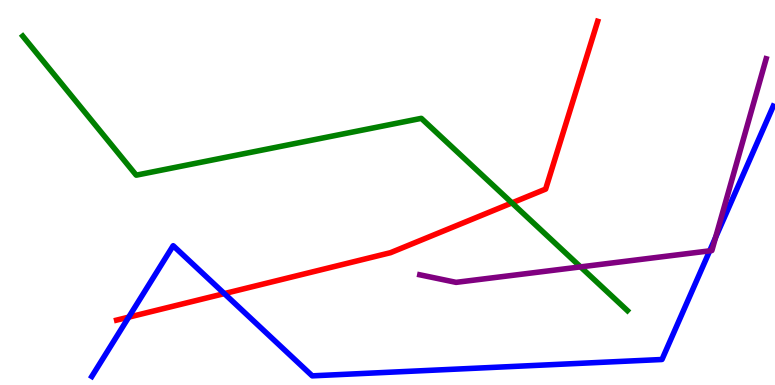[{'lines': ['blue', 'red'], 'intersections': [{'x': 1.66, 'y': 1.76}, {'x': 2.89, 'y': 2.37}]}, {'lines': ['green', 'red'], 'intersections': [{'x': 6.61, 'y': 4.73}]}, {'lines': ['purple', 'red'], 'intersections': []}, {'lines': ['blue', 'green'], 'intersections': []}, {'lines': ['blue', 'purple'], 'intersections': [{'x': 9.16, 'y': 3.48}, {'x': 9.23, 'y': 3.83}]}, {'lines': ['green', 'purple'], 'intersections': [{'x': 7.49, 'y': 3.07}]}]